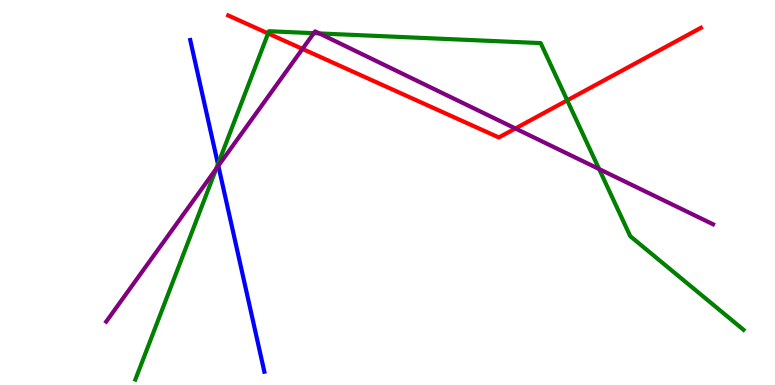[{'lines': ['blue', 'red'], 'intersections': []}, {'lines': ['green', 'red'], 'intersections': [{'x': 3.46, 'y': 9.13}, {'x': 7.32, 'y': 7.39}]}, {'lines': ['purple', 'red'], 'intersections': [{'x': 3.9, 'y': 8.73}, {'x': 6.65, 'y': 6.66}]}, {'lines': ['blue', 'green'], 'intersections': [{'x': 2.81, 'y': 5.74}]}, {'lines': ['blue', 'purple'], 'intersections': [{'x': 2.82, 'y': 5.69}]}, {'lines': ['green', 'purple'], 'intersections': [{'x': 2.79, 'y': 5.62}, {'x': 4.05, 'y': 9.14}, {'x': 4.12, 'y': 9.13}, {'x': 7.73, 'y': 5.61}]}]